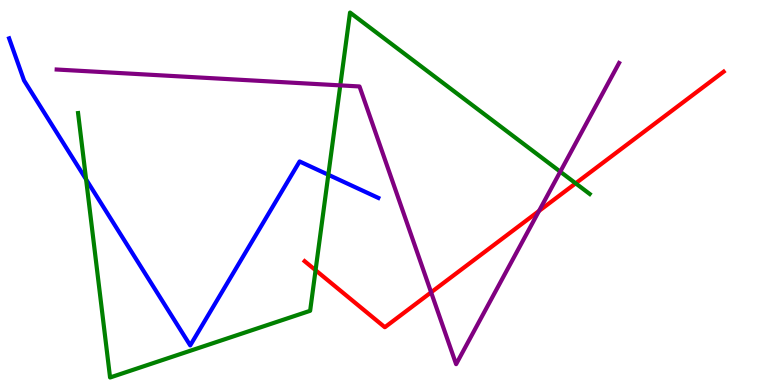[{'lines': ['blue', 'red'], 'intersections': []}, {'lines': ['green', 'red'], 'intersections': [{'x': 4.07, 'y': 2.98}, {'x': 7.43, 'y': 5.24}]}, {'lines': ['purple', 'red'], 'intersections': [{'x': 5.56, 'y': 2.41}, {'x': 6.96, 'y': 4.52}]}, {'lines': ['blue', 'green'], 'intersections': [{'x': 1.11, 'y': 5.34}, {'x': 4.24, 'y': 5.46}]}, {'lines': ['blue', 'purple'], 'intersections': []}, {'lines': ['green', 'purple'], 'intersections': [{'x': 4.39, 'y': 7.78}, {'x': 7.23, 'y': 5.54}]}]